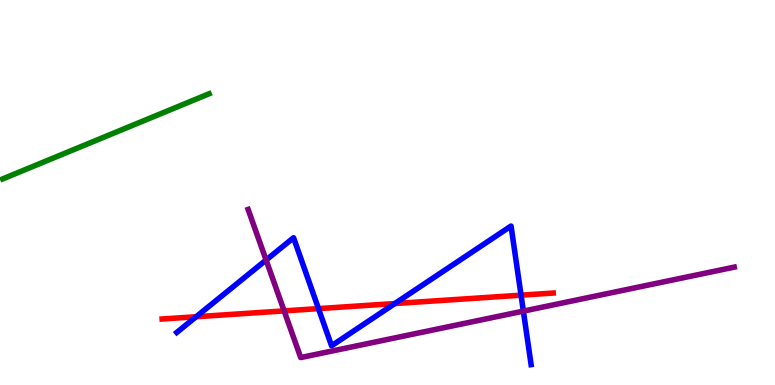[{'lines': ['blue', 'red'], 'intersections': [{'x': 2.53, 'y': 1.77}, {'x': 4.11, 'y': 1.98}, {'x': 5.09, 'y': 2.12}, {'x': 6.72, 'y': 2.33}]}, {'lines': ['green', 'red'], 'intersections': []}, {'lines': ['purple', 'red'], 'intersections': [{'x': 3.67, 'y': 1.92}]}, {'lines': ['blue', 'green'], 'intersections': []}, {'lines': ['blue', 'purple'], 'intersections': [{'x': 3.43, 'y': 3.25}, {'x': 6.75, 'y': 1.92}]}, {'lines': ['green', 'purple'], 'intersections': []}]